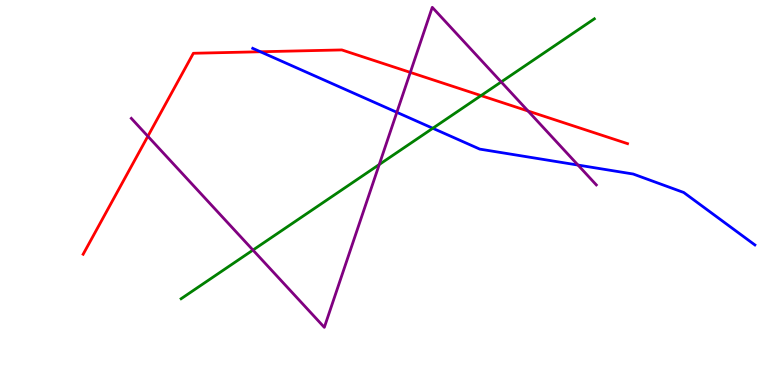[{'lines': ['blue', 'red'], 'intersections': [{'x': 3.36, 'y': 8.66}]}, {'lines': ['green', 'red'], 'intersections': [{'x': 6.21, 'y': 7.52}]}, {'lines': ['purple', 'red'], 'intersections': [{'x': 1.91, 'y': 6.46}, {'x': 5.29, 'y': 8.12}, {'x': 6.81, 'y': 7.12}]}, {'lines': ['blue', 'green'], 'intersections': [{'x': 5.58, 'y': 6.67}]}, {'lines': ['blue', 'purple'], 'intersections': [{'x': 5.12, 'y': 7.08}, {'x': 7.46, 'y': 5.71}]}, {'lines': ['green', 'purple'], 'intersections': [{'x': 3.26, 'y': 3.5}, {'x': 4.89, 'y': 5.73}, {'x': 6.47, 'y': 7.87}]}]